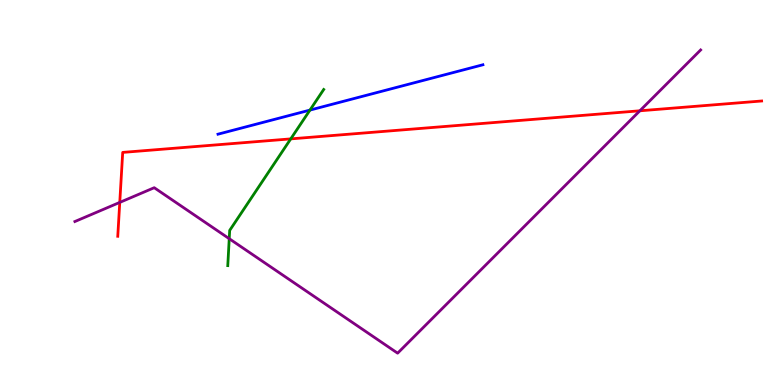[{'lines': ['blue', 'red'], 'intersections': []}, {'lines': ['green', 'red'], 'intersections': [{'x': 3.75, 'y': 6.39}]}, {'lines': ['purple', 'red'], 'intersections': [{'x': 1.55, 'y': 4.74}, {'x': 8.26, 'y': 7.12}]}, {'lines': ['blue', 'green'], 'intersections': [{'x': 4.0, 'y': 7.14}]}, {'lines': ['blue', 'purple'], 'intersections': []}, {'lines': ['green', 'purple'], 'intersections': [{'x': 2.96, 'y': 3.8}]}]